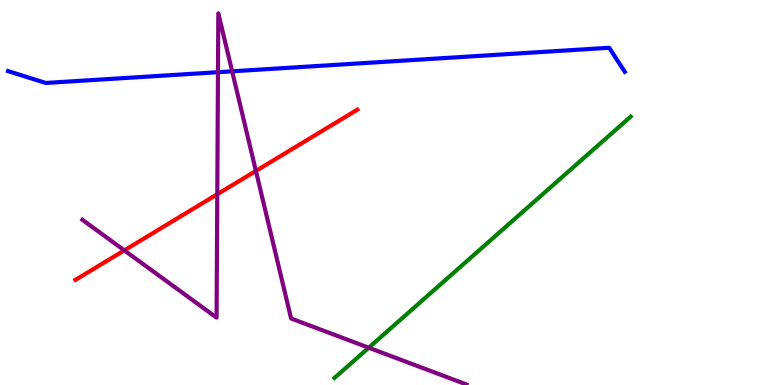[{'lines': ['blue', 'red'], 'intersections': []}, {'lines': ['green', 'red'], 'intersections': []}, {'lines': ['purple', 'red'], 'intersections': [{'x': 1.6, 'y': 3.5}, {'x': 2.8, 'y': 4.95}, {'x': 3.3, 'y': 5.56}]}, {'lines': ['blue', 'green'], 'intersections': []}, {'lines': ['blue', 'purple'], 'intersections': [{'x': 2.81, 'y': 8.12}, {'x': 3.0, 'y': 8.15}]}, {'lines': ['green', 'purple'], 'intersections': [{'x': 4.76, 'y': 0.968}]}]